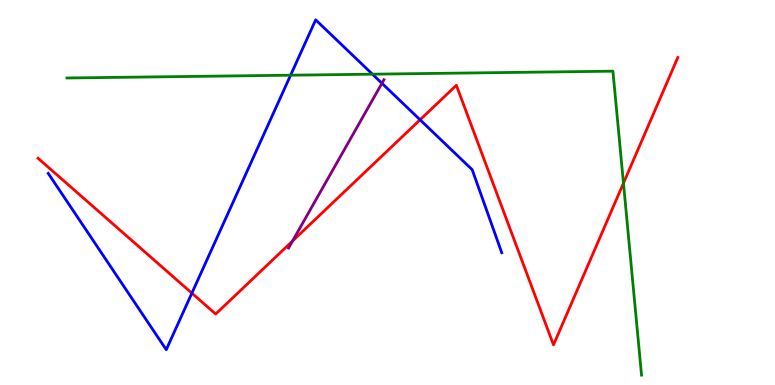[{'lines': ['blue', 'red'], 'intersections': [{'x': 2.48, 'y': 2.39}, {'x': 5.42, 'y': 6.89}]}, {'lines': ['green', 'red'], 'intersections': [{'x': 8.04, 'y': 5.24}]}, {'lines': ['purple', 'red'], 'intersections': [{'x': 3.77, 'y': 3.74}]}, {'lines': ['blue', 'green'], 'intersections': [{'x': 3.75, 'y': 8.05}, {'x': 4.81, 'y': 8.07}]}, {'lines': ['blue', 'purple'], 'intersections': [{'x': 4.93, 'y': 7.84}]}, {'lines': ['green', 'purple'], 'intersections': []}]